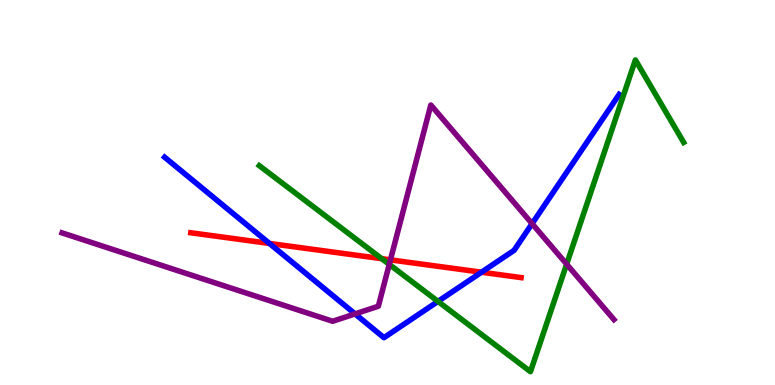[{'lines': ['blue', 'red'], 'intersections': [{'x': 3.48, 'y': 3.68}, {'x': 6.21, 'y': 2.93}]}, {'lines': ['green', 'red'], 'intersections': [{'x': 4.93, 'y': 3.28}]}, {'lines': ['purple', 'red'], 'intersections': [{'x': 5.04, 'y': 3.25}]}, {'lines': ['blue', 'green'], 'intersections': [{'x': 5.65, 'y': 2.17}]}, {'lines': ['blue', 'purple'], 'intersections': [{'x': 4.58, 'y': 1.85}, {'x': 6.87, 'y': 4.19}]}, {'lines': ['green', 'purple'], 'intersections': [{'x': 5.02, 'y': 3.13}, {'x': 7.31, 'y': 3.14}]}]